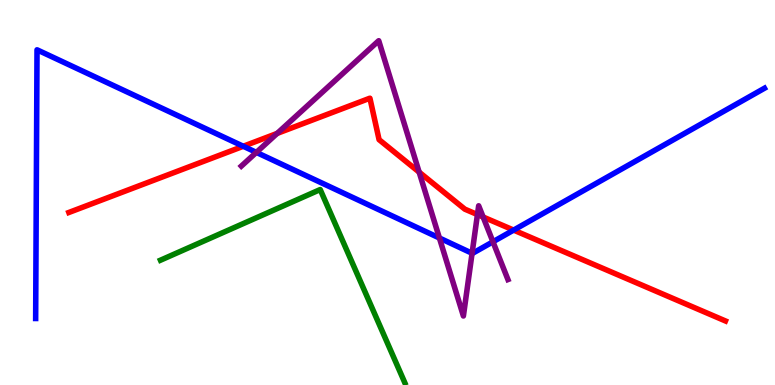[{'lines': ['blue', 'red'], 'intersections': [{'x': 3.14, 'y': 6.2}, {'x': 6.63, 'y': 4.02}]}, {'lines': ['green', 'red'], 'intersections': []}, {'lines': ['purple', 'red'], 'intersections': [{'x': 3.58, 'y': 6.53}, {'x': 5.41, 'y': 5.53}, {'x': 6.16, 'y': 4.43}, {'x': 6.23, 'y': 4.36}]}, {'lines': ['blue', 'green'], 'intersections': []}, {'lines': ['blue', 'purple'], 'intersections': [{'x': 3.31, 'y': 6.04}, {'x': 5.67, 'y': 3.82}, {'x': 6.09, 'y': 3.42}, {'x': 6.36, 'y': 3.72}]}, {'lines': ['green', 'purple'], 'intersections': []}]